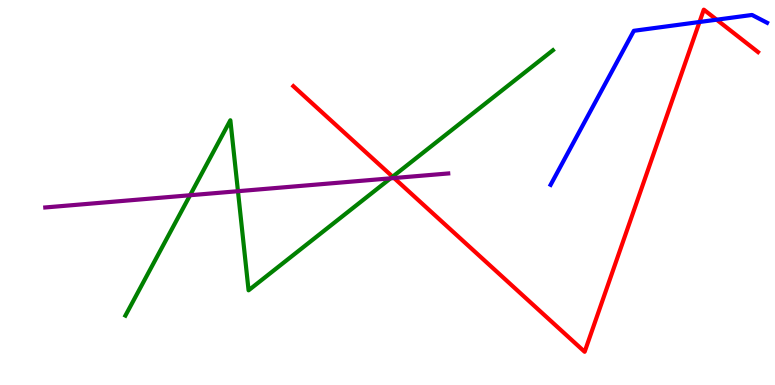[{'lines': ['blue', 'red'], 'intersections': [{'x': 9.03, 'y': 9.43}, {'x': 9.25, 'y': 9.49}]}, {'lines': ['green', 'red'], 'intersections': [{'x': 5.07, 'y': 5.41}]}, {'lines': ['purple', 'red'], 'intersections': [{'x': 5.08, 'y': 5.38}]}, {'lines': ['blue', 'green'], 'intersections': []}, {'lines': ['blue', 'purple'], 'intersections': []}, {'lines': ['green', 'purple'], 'intersections': [{'x': 2.45, 'y': 4.93}, {'x': 3.07, 'y': 5.03}, {'x': 5.04, 'y': 5.37}]}]